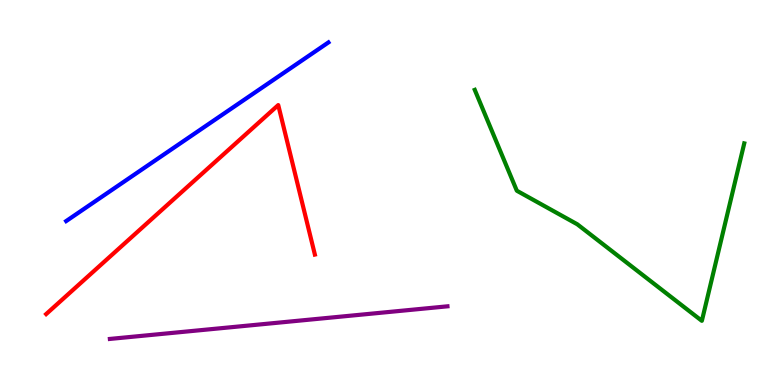[{'lines': ['blue', 'red'], 'intersections': []}, {'lines': ['green', 'red'], 'intersections': []}, {'lines': ['purple', 'red'], 'intersections': []}, {'lines': ['blue', 'green'], 'intersections': []}, {'lines': ['blue', 'purple'], 'intersections': []}, {'lines': ['green', 'purple'], 'intersections': []}]